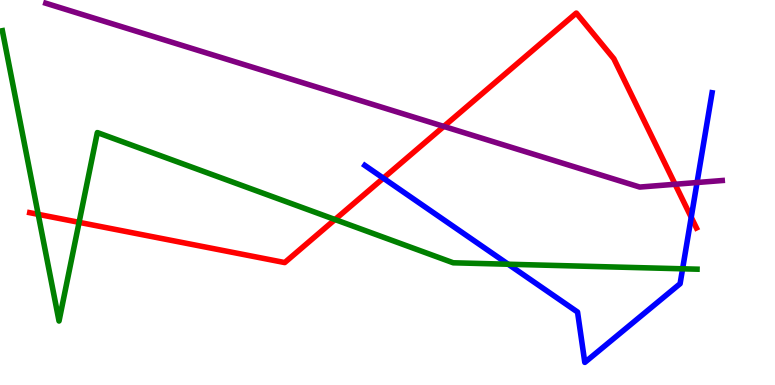[{'lines': ['blue', 'red'], 'intersections': [{'x': 4.95, 'y': 5.37}, {'x': 8.92, 'y': 4.36}]}, {'lines': ['green', 'red'], 'intersections': [{'x': 0.493, 'y': 4.43}, {'x': 1.02, 'y': 4.22}, {'x': 4.32, 'y': 4.3}]}, {'lines': ['purple', 'red'], 'intersections': [{'x': 5.73, 'y': 6.72}, {'x': 8.71, 'y': 5.21}]}, {'lines': ['blue', 'green'], 'intersections': [{'x': 6.56, 'y': 3.14}, {'x': 8.81, 'y': 3.02}]}, {'lines': ['blue', 'purple'], 'intersections': [{'x': 8.99, 'y': 5.26}]}, {'lines': ['green', 'purple'], 'intersections': []}]